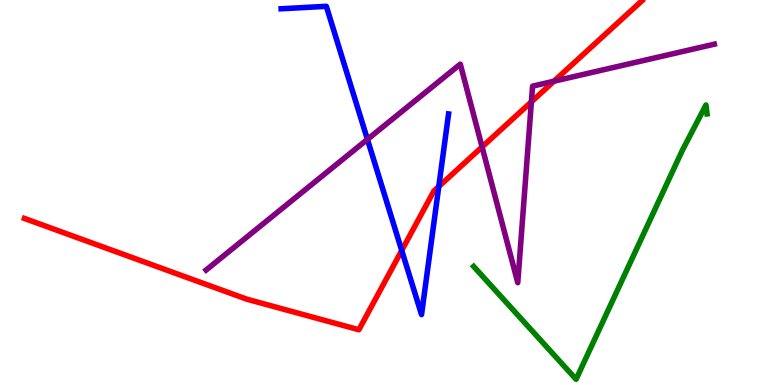[{'lines': ['blue', 'red'], 'intersections': [{'x': 5.18, 'y': 3.49}, {'x': 5.66, 'y': 5.16}]}, {'lines': ['green', 'red'], 'intersections': []}, {'lines': ['purple', 'red'], 'intersections': [{'x': 6.22, 'y': 6.18}, {'x': 6.86, 'y': 7.35}, {'x': 7.15, 'y': 7.89}]}, {'lines': ['blue', 'green'], 'intersections': []}, {'lines': ['blue', 'purple'], 'intersections': [{'x': 4.74, 'y': 6.38}]}, {'lines': ['green', 'purple'], 'intersections': []}]